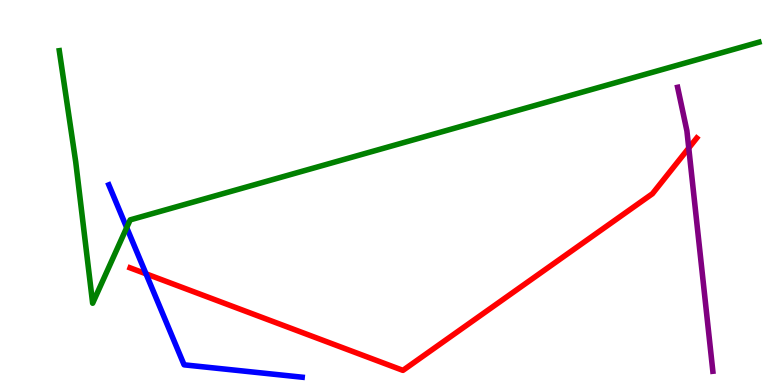[{'lines': ['blue', 'red'], 'intersections': [{'x': 1.88, 'y': 2.89}]}, {'lines': ['green', 'red'], 'intersections': []}, {'lines': ['purple', 'red'], 'intersections': [{'x': 8.89, 'y': 6.15}]}, {'lines': ['blue', 'green'], 'intersections': [{'x': 1.63, 'y': 4.09}]}, {'lines': ['blue', 'purple'], 'intersections': []}, {'lines': ['green', 'purple'], 'intersections': []}]